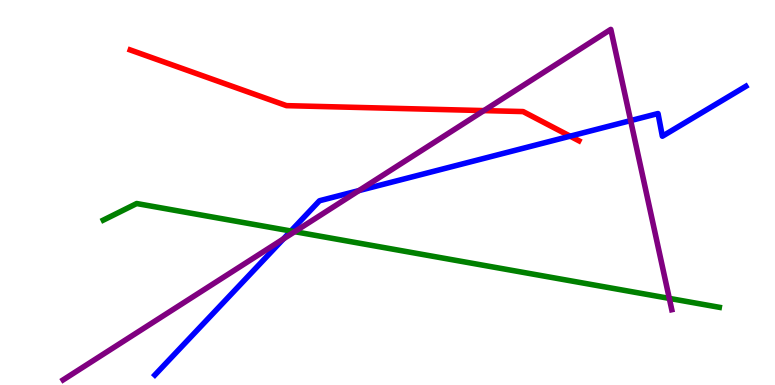[{'lines': ['blue', 'red'], 'intersections': [{'x': 7.36, 'y': 6.46}]}, {'lines': ['green', 'red'], 'intersections': []}, {'lines': ['purple', 'red'], 'intersections': [{'x': 6.24, 'y': 7.13}]}, {'lines': ['blue', 'green'], 'intersections': [{'x': 3.75, 'y': 4.0}]}, {'lines': ['blue', 'purple'], 'intersections': [{'x': 3.66, 'y': 3.8}, {'x': 4.63, 'y': 5.05}, {'x': 8.14, 'y': 6.87}]}, {'lines': ['green', 'purple'], 'intersections': [{'x': 3.8, 'y': 3.98}, {'x': 8.64, 'y': 2.25}]}]